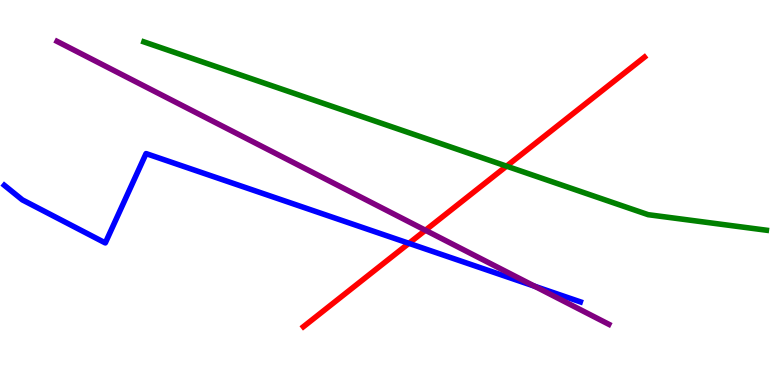[{'lines': ['blue', 'red'], 'intersections': [{'x': 5.28, 'y': 3.68}]}, {'lines': ['green', 'red'], 'intersections': [{'x': 6.54, 'y': 5.68}]}, {'lines': ['purple', 'red'], 'intersections': [{'x': 5.49, 'y': 4.02}]}, {'lines': ['blue', 'green'], 'intersections': []}, {'lines': ['blue', 'purple'], 'intersections': [{'x': 6.9, 'y': 2.57}]}, {'lines': ['green', 'purple'], 'intersections': []}]